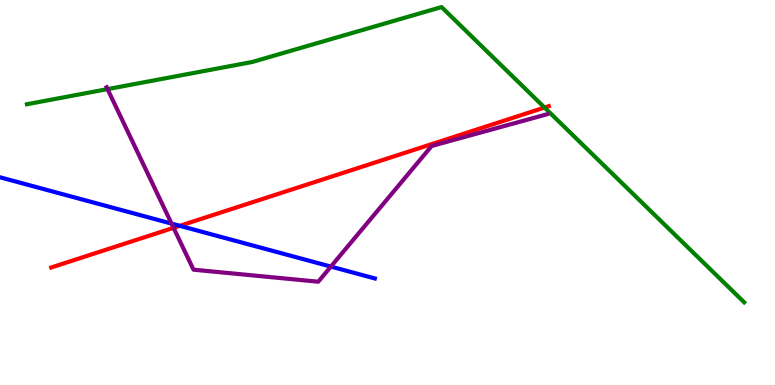[{'lines': ['blue', 'red'], 'intersections': [{'x': 2.32, 'y': 4.13}]}, {'lines': ['green', 'red'], 'intersections': [{'x': 7.03, 'y': 7.21}]}, {'lines': ['purple', 'red'], 'intersections': [{'x': 2.24, 'y': 4.08}]}, {'lines': ['blue', 'green'], 'intersections': []}, {'lines': ['blue', 'purple'], 'intersections': [{'x': 2.21, 'y': 4.19}, {'x': 4.27, 'y': 3.08}]}, {'lines': ['green', 'purple'], 'intersections': [{'x': 1.39, 'y': 7.69}]}]